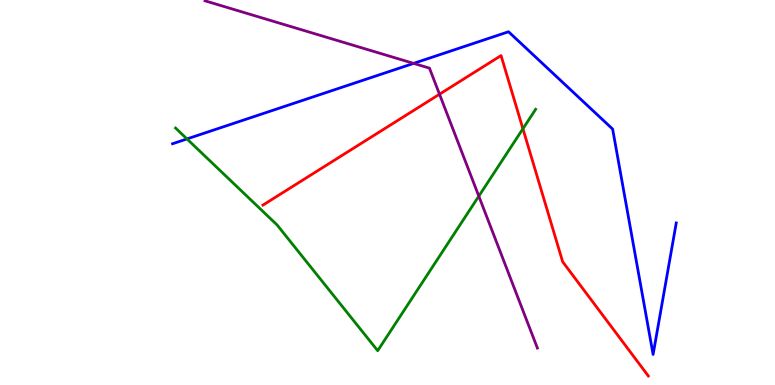[{'lines': ['blue', 'red'], 'intersections': []}, {'lines': ['green', 'red'], 'intersections': [{'x': 6.75, 'y': 6.66}]}, {'lines': ['purple', 'red'], 'intersections': [{'x': 5.67, 'y': 7.55}]}, {'lines': ['blue', 'green'], 'intersections': [{'x': 2.41, 'y': 6.39}]}, {'lines': ['blue', 'purple'], 'intersections': [{'x': 5.34, 'y': 8.35}]}, {'lines': ['green', 'purple'], 'intersections': [{'x': 6.18, 'y': 4.91}]}]